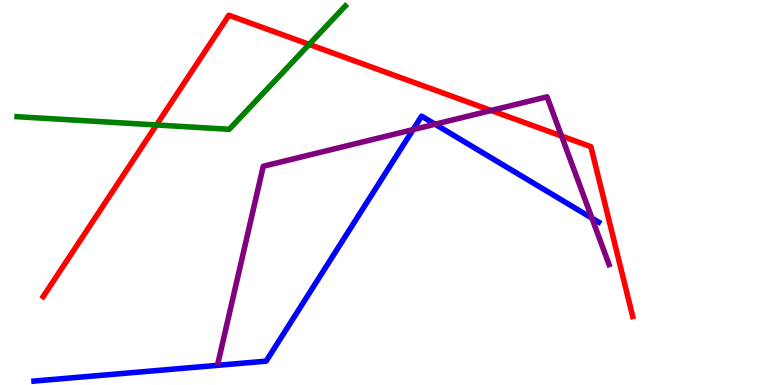[{'lines': ['blue', 'red'], 'intersections': []}, {'lines': ['green', 'red'], 'intersections': [{'x': 2.02, 'y': 6.75}, {'x': 3.99, 'y': 8.85}]}, {'lines': ['purple', 'red'], 'intersections': [{'x': 6.34, 'y': 7.13}, {'x': 7.25, 'y': 6.47}]}, {'lines': ['blue', 'green'], 'intersections': []}, {'lines': ['blue', 'purple'], 'intersections': [{'x': 5.33, 'y': 6.63}, {'x': 5.61, 'y': 6.77}, {'x': 7.64, 'y': 4.33}]}, {'lines': ['green', 'purple'], 'intersections': []}]